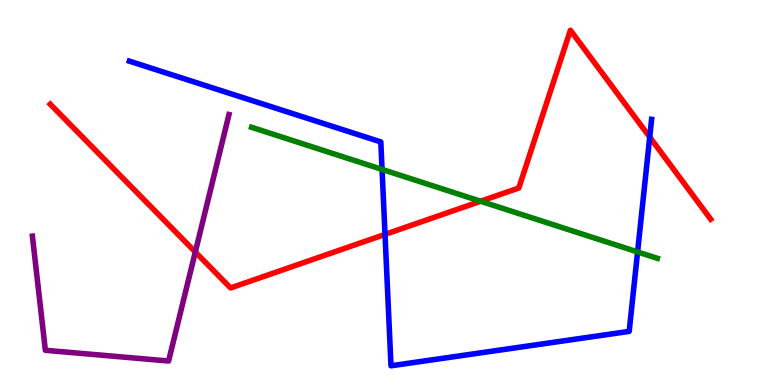[{'lines': ['blue', 'red'], 'intersections': [{'x': 4.97, 'y': 3.91}, {'x': 8.38, 'y': 6.44}]}, {'lines': ['green', 'red'], 'intersections': [{'x': 6.2, 'y': 4.77}]}, {'lines': ['purple', 'red'], 'intersections': [{'x': 2.52, 'y': 3.45}]}, {'lines': ['blue', 'green'], 'intersections': [{'x': 4.93, 'y': 5.6}, {'x': 8.23, 'y': 3.46}]}, {'lines': ['blue', 'purple'], 'intersections': []}, {'lines': ['green', 'purple'], 'intersections': []}]